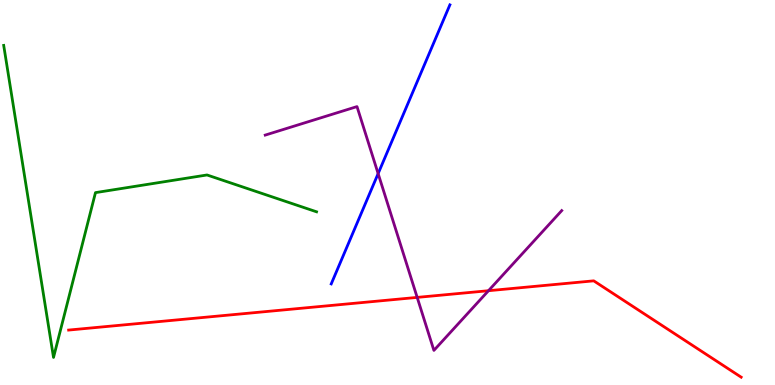[{'lines': ['blue', 'red'], 'intersections': []}, {'lines': ['green', 'red'], 'intersections': []}, {'lines': ['purple', 'red'], 'intersections': [{'x': 5.38, 'y': 2.28}, {'x': 6.3, 'y': 2.45}]}, {'lines': ['blue', 'green'], 'intersections': []}, {'lines': ['blue', 'purple'], 'intersections': [{'x': 4.88, 'y': 5.49}]}, {'lines': ['green', 'purple'], 'intersections': []}]